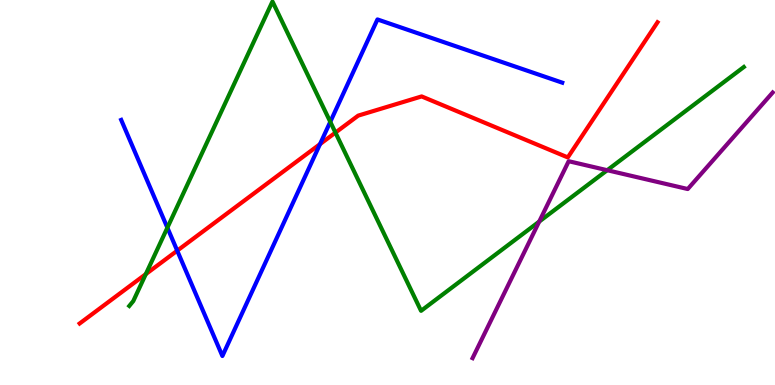[{'lines': ['blue', 'red'], 'intersections': [{'x': 2.29, 'y': 3.49}, {'x': 4.13, 'y': 6.26}]}, {'lines': ['green', 'red'], 'intersections': [{'x': 1.88, 'y': 2.88}, {'x': 4.33, 'y': 6.56}]}, {'lines': ['purple', 'red'], 'intersections': []}, {'lines': ['blue', 'green'], 'intersections': [{'x': 2.16, 'y': 4.09}, {'x': 4.26, 'y': 6.84}]}, {'lines': ['blue', 'purple'], 'intersections': []}, {'lines': ['green', 'purple'], 'intersections': [{'x': 6.96, 'y': 4.24}, {'x': 7.84, 'y': 5.58}]}]